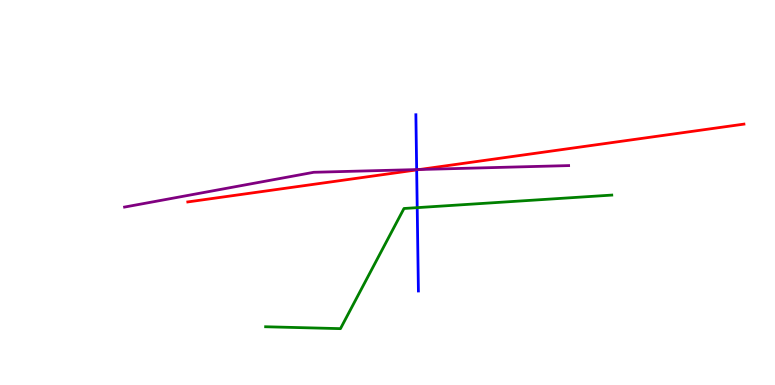[{'lines': ['blue', 'red'], 'intersections': [{'x': 5.38, 'y': 5.59}]}, {'lines': ['green', 'red'], 'intersections': []}, {'lines': ['purple', 'red'], 'intersections': [{'x': 5.41, 'y': 5.6}]}, {'lines': ['blue', 'green'], 'intersections': [{'x': 5.38, 'y': 4.61}]}, {'lines': ['blue', 'purple'], 'intersections': [{'x': 5.38, 'y': 5.6}]}, {'lines': ['green', 'purple'], 'intersections': []}]